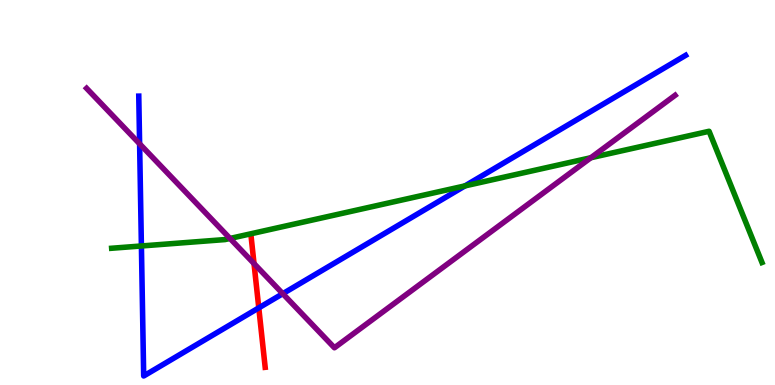[{'lines': ['blue', 'red'], 'intersections': [{'x': 3.34, 'y': 2.0}]}, {'lines': ['green', 'red'], 'intersections': []}, {'lines': ['purple', 'red'], 'intersections': [{'x': 3.28, 'y': 3.15}]}, {'lines': ['blue', 'green'], 'intersections': [{'x': 1.82, 'y': 3.61}, {'x': 6.0, 'y': 5.17}]}, {'lines': ['blue', 'purple'], 'intersections': [{'x': 1.8, 'y': 6.26}, {'x': 3.65, 'y': 2.37}]}, {'lines': ['green', 'purple'], 'intersections': [{'x': 2.97, 'y': 3.81}, {'x': 7.62, 'y': 5.9}]}]